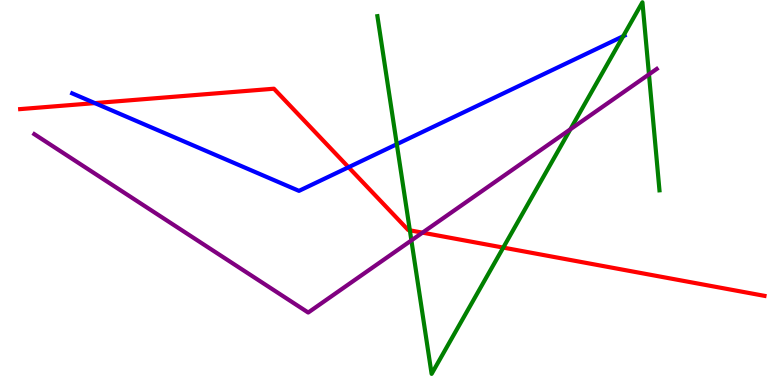[{'lines': ['blue', 'red'], 'intersections': [{'x': 1.22, 'y': 7.32}, {'x': 4.5, 'y': 5.66}]}, {'lines': ['green', 'red'], 'intersections': [{'x': 5.29, 'y': 4.02}, {'x': 6.49, 'y': 3.57}]}, {'lines': ['purple', 'red'], 'intersections': [{'x': 5.45, 'y': 3.96}]}, {'lines': ['blue', 'green'], 'intersections': [{'x': 5.12, 'y': 6.25}, {'x': 8.04, 'y': 9.06}]}, {'lines': ['blue', 'purple'], 'intersections': []}, {'lines': ['green', 'purple'], 'intersections': [{'x': 5.31, 'y': 3.76}, {'x': 7.36, 'y': 6.64}, {'x': 8.37, 'y': 8.07}]}]